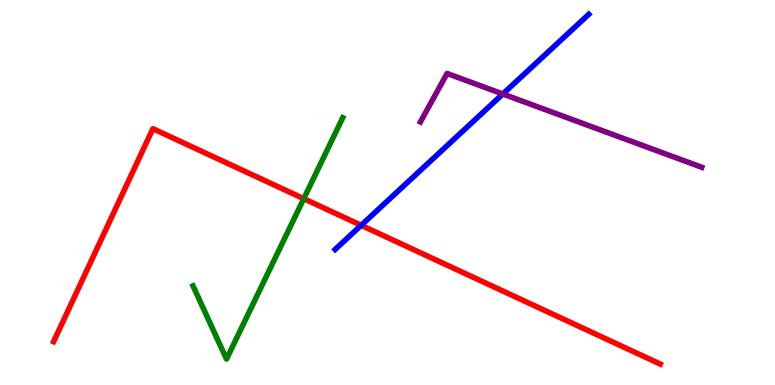[{'lines': ['blue', 'red'], 'intersections': [{'x': 4.66, 'y': 4.15}]}, {'lines': ['green', 'red'], 'intersections': [{'x': 3.92, 'y': 4.84}]}, {'lines': ['purple', 'red'], 'intersections': []}, {'lines': ['blue', 'green'], 'intersections': []}, {'lines': ['blue', 'purple'], 'intersections': [{'x': 6.49, 'y': 7.56}]}, {'lines': ['green', 'purple'], 'intersections': []}]